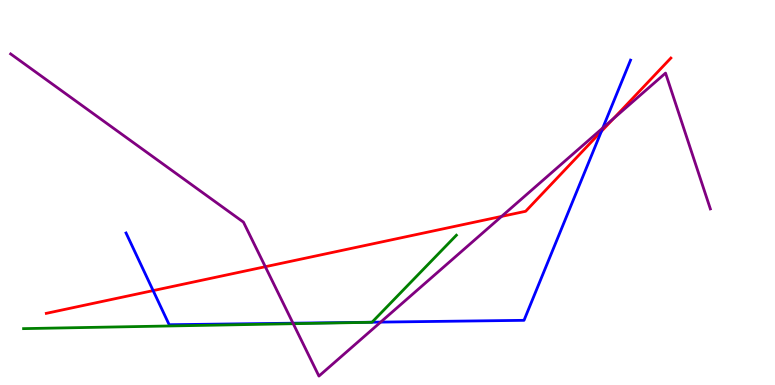[{'lines': ['blue', 'red'], 'intersections': [{'x': 1.98, 'y': 2.45}, {'x': 7.76, 'y': 6.59}]}, {'lines': ['green', 'red'], 'intersections': []}, {'lines': ['purple', 'red'], 'intersections': [{'x': 3.42, 'y': 3.07}, {'x': 6.47, 'y': 4.38}, {'x': 7.92, 'y': 6.92}]}, {'lines': ['blue', 'green'], 'intersections': [{'x': 4.8, 'y': 1.63}]}, {'lines': ['blue', 'purple'], 'intersections': [{'x': 3.78, 'y': 1.61}, {'x': 4.91, 'y': 1.63}, {'x': 7.78, 'y': 6.68}]}, {'lines': ['green', 'purple'], 'intersections': [{'x': 3.78, 'y': 1.59}]}]